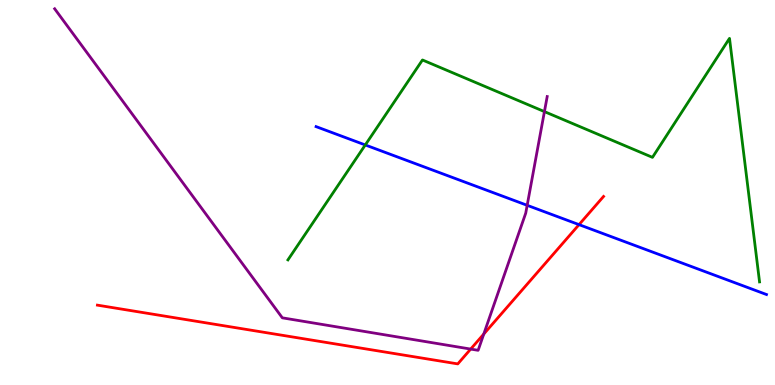[{'lines': ['blue', 'red'], 'intersections': [{'x': 7.47, 'y': 4.17}]}, {'lines': ['green', 'red'], 'intersections': []}, {'lines': ['purple', 'red'], 'intersections': [{'x': 6.07, 'y': 0.933}, {'x': 6.24, 'y': 1.32}]}, {'lines': ['blue', 'green'], 'intersections': [{'x': 4.71, 'y': 6.23}]}, {'lines': ['blue', 'purple'], 'intersections': [{'x': 6.8, 'y': 4.67}]}, {'lines': ['green', 'purple'], 'intersections': [{'x': 7.02, 'y': 7.1}]}]